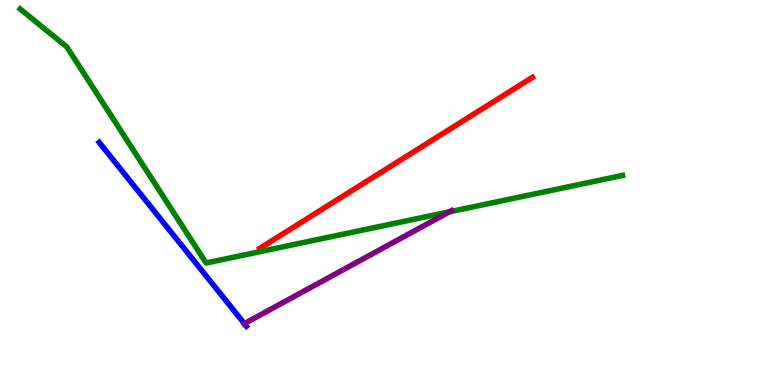[{'lines': ['blue', 'red'], 'intersections': []}, {'lines': ['green', 'red'], 'intersections': []}, {'lines': ['purple', 'red'], 'intersections': []}, {'lines': ['blue', 'green'], 'intersections': []}, {'lines': ['blue', 'purple'], 'intersections': [{'x': 3.15, 'y': 1.59}]}, {'lines': ['green', 'purple'], 'intersections': [{'x': 5.8, 'y': 4.5}]}]